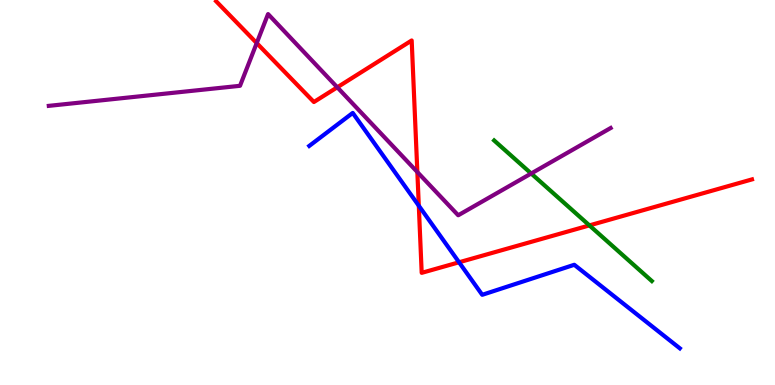[{'lines': ['blue', 'red'], 'intersections': [{'x': 5.4, 'y': 4.66}, {'x': 5.92, 'y': 3.19}]}, {'lines': ['green', 'red'], 'intersections': [{'x': 7.61, 'y': 4.15}]}, {'lines': ['purple', 'red'], 'intersections': [{'x': 3.31, 'y': 8.88}, {'x': 4.35, 'y': 7.73}, {'x': 5.39, 'y': 5.53}]}, {'lines': ['blue', 'green'], 'intersections': []}, {'lines': ['blue', 'purple'], 'intersections': []}, {'lines': ['green', 'purple'], 'intersections': [{'x': 6.85, 'y': 5.49}]}]